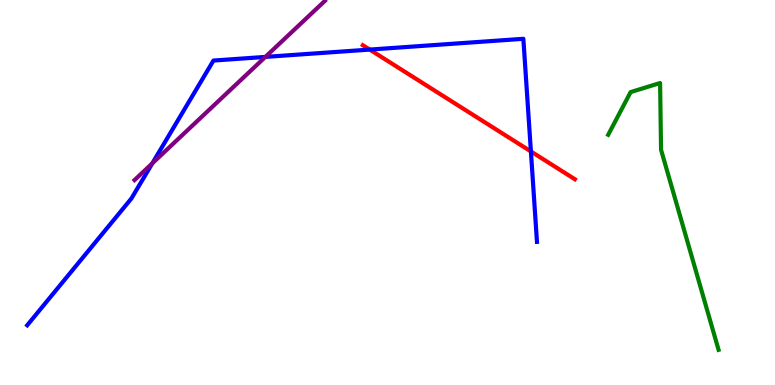[{'lines': ['blue', 'red'], 'intersections': [{'x': 4.77, 'y': 8.71}, {'x': 6.85, 'y': 6.07}]}, {'lines': ['green', 'red'], 'intersections': []}, {'lines': ['purple', 'red'], 'intersections': []}, {'lines': ['blue', 'green'], 'intersections': []}, {'lines': ['blue', 'purple'], 'intersections': [{'x': 1.97, 'y': 5.76}, {'x': 3.42, 'y': 8.52}]}, {'lines': ['green', 'purple'], 'intersections': []}]